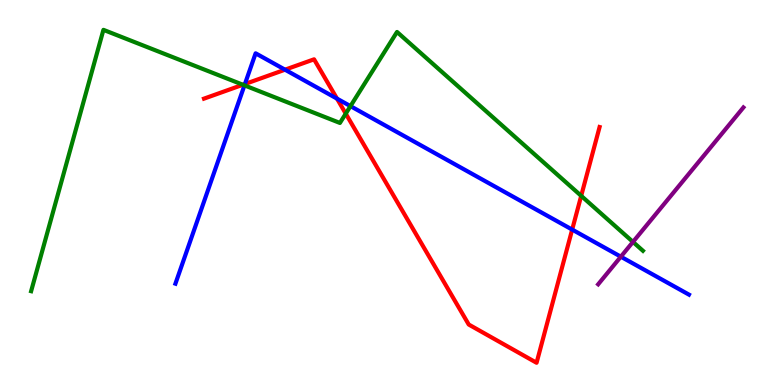[{'lines': ['blue', 'red'], 'intersections': [{'x': 3.16, 'y': 7.82}, {'x': 3.68, 'y': 8.19}, {'x': 4.35, 'y': 7.44}, {'x': 7.38, 'y': 4.04}]}, {'lines': ['green', 'red'], 'intersections': [{'x': 3.13, 'y': 7.8}, {'x': 4.46, 'y': 7.05}, {'x': 7.5, 'y': 4.91}]}, {'lines': ['purple', 'red'], 'intersections': []}, {'lines': ['blue', 'green'], 'intersections': [{'x': 3.15, 'y': 7.78}, {'x': 4.52, 'y': 7.24}]}, {'lines': ['blue', 'purple'], 'intersections': [{'x': 8.01, 'y': 3.33}]}, {'lines': ['green', 'purple'], 'intersections': [{'x': 8.17, 'y': 3.72}]}]